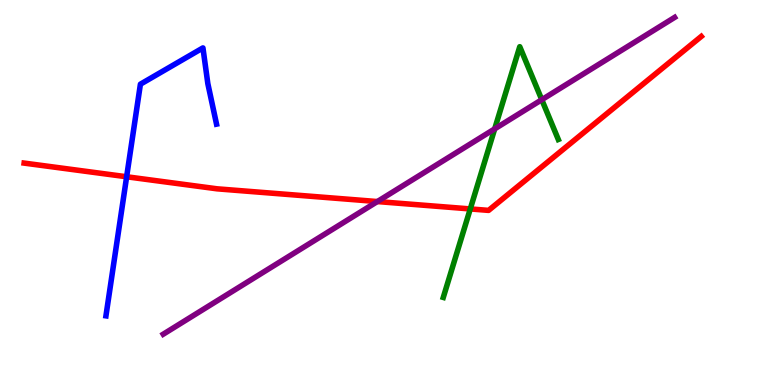[{'lines': ['blue', 'red'], 'intersections': [{'x': 1.63, 'y': 5.41}]}, {'lines': ['green', 'red'], 'intersections': [{'x': 6.07, 'y': 4.57}]}, {'lines': ['purple', 'red'], 'intersections': [{'x': 4.87, 'y': 4.76}]}, {'lines': ['blue', 'green'], 'intersections': []}, {'lines': ['blue', 'purple'], 'intersections': []}, {'lines': ['green', 'purple'], 'intersections': [{'x': 6.38, 'y': 6.65}, {'x': 6.99, 'y': 7.41}]}]